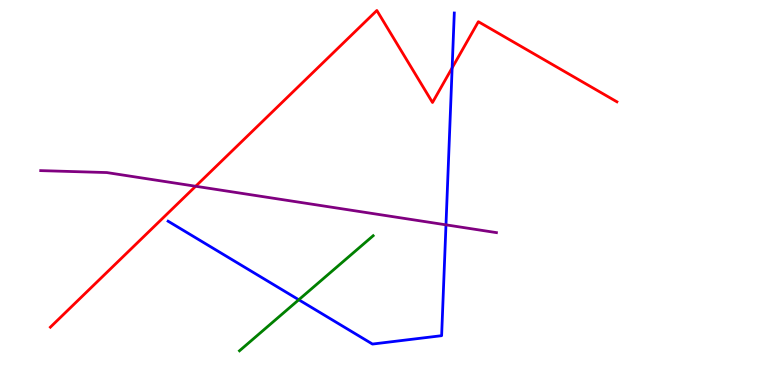[{'lines': ['blue', 'red'], 'intersections': [{'x': 5.83, 'y': 8.24}]}, {'lines': ['green', 'red'], 'intersections': []}, {'lines': ['purple', 'red'], 'intersections': [{'x': 2.52, 'y': 5.16}]}, {'lines': ['blue', 'green'], 'intersections': [{'x': 3.86, 'y': 2.21}]}, {'lines': ['blue', 'purple'], 'intersections': [{'x': 5.75, 'y': 4.16}]}, {'lines': ['green', 'purple'], 'intersections': []}]